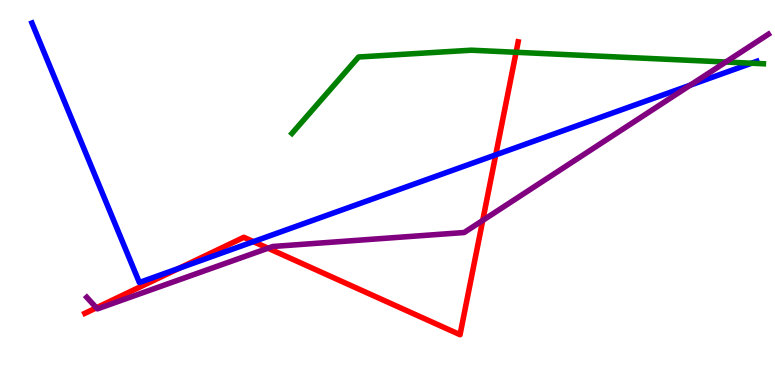[{'lines': ['blue', 'red'], 'intersections': [{'x': 2.31, 'y': 3.03}, {'x': 3.27, 'y': 3.72}, {'x': 6.4, 'y': 5.98}]}, {'lines': ['green', 'red'], 'intersections': [{'x': 6.66, 'y': 8.64}]}, {'lines': ['purple', 'red'], 'intersections': [{'x': 1.24, 'y': 2.0}, {'x': 3.46, 'y': 3.55}, {'x': 6.23, 'y': 4.27}]}, {'lines': ['blue', 'green'], 'intersections': [{'x': 9.7, 'y': 8.36}]}, {'lines': ['blue', 'purple'], 'intersections': [{'x': 8.91, 'y': 7.79}]}, {'lines': ['green', 'purple'], 'intersections': [{'x': 9.36, 'y': 8.39}]}]